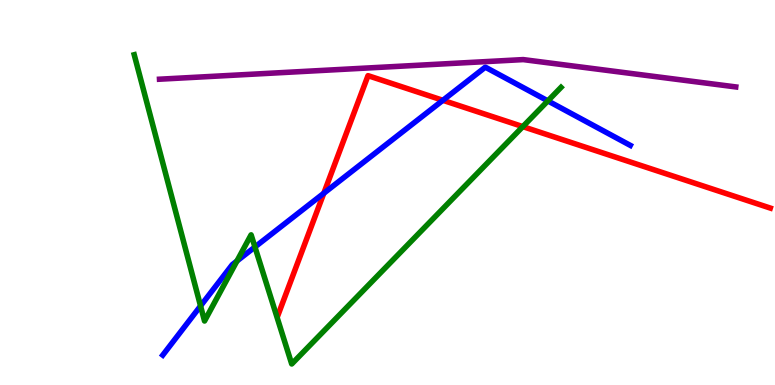[{'lines': ['blue', 'red'], 'intersections': [{'x': 4.18, 'y': 4.98}, {'x': 5.71, 'y': 7.39}]}, {'lines': ['green', 'red'], 'intersections': [{'x': 6.75, 'y': 6.71}]}, {'lines': ['purple', 'red'], 'intersections': []}, {'lines': ['blue', 'green'], 'intersections': [{'x': 2.59, 'y': 2.05}, {'x': 3.06, 'y': 3.22}, {'x': 3.29, 'y': 3.58}, {'x': 7.07, 'y': 7.38}]}, {'lines': ['blue', 'purple'], 'intersections': []}, {'lines': ['green', 'purple'], 'intersections': []}]